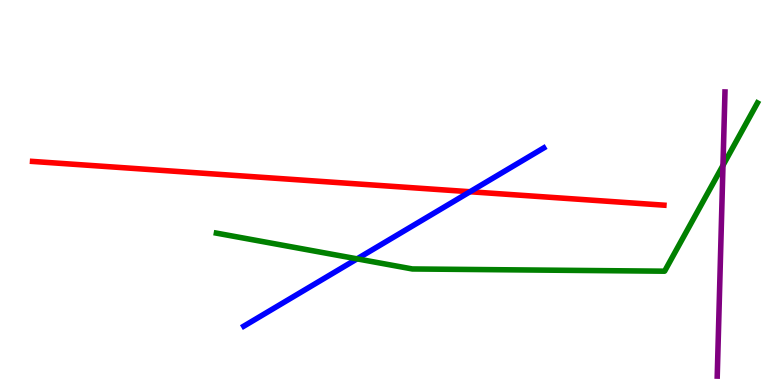[{'lines': ['blue', 'red'], 'intersections': [{'x': 6.06, 'y': 5.02}]}, {'lines': ['green', 'red'], 'intersections': []}, {'lines': ['purple', 'red'], 'intersections': []}, {'lines': ['blue', 'green'], 'intersections': [{'x': 4.61, 'y': 3.28}]}, {'lines': ['blue', 'purple'], 'intersections': []}, {'lines': ['green', 'purple'], 'intersections': [{'x': 9.33, 'y': 5.7}]}]